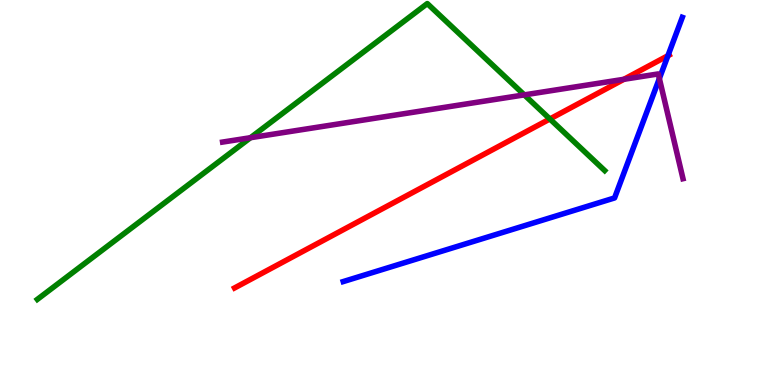[{'lines': ['blue', 'red'], 'intersections': [{'x': 8.62, 'y': 8.55}]}, {'lines': ['green', 'red'], 'intersections': [{'x': 7.1, 'y': 6.91}]}, {'lines': ['purple', 'red'], 'intersections': [{'x': 8.05, 'y': 7.94}]}, {'lines': ['blue', 'green'], 'intersections': []}, {'lines': ['blue', 'purple'], 'intersections': [{'x': 8.51, 'y': 7.96}]}, {'lines': ['green', 'purple'], 'intersections': [{'x': 3.23, 'y': 6.42}, {'x': 6.76, 'y': 7.54}]}]